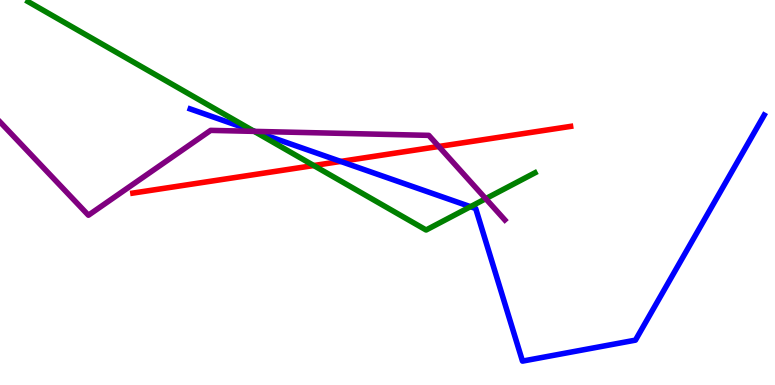[{'lines': ['blue', 'red'], 'intersections': [{'x': 4.4, 'y': 5.81}]}, {'lines': ['green', 'red'], 'intersections': [{'x': 4.05, 'y': 5.7}]}, {'lines': ['purple', 'red'], 'intersections': [{'x': 5.66, 'y': 6.2}]}, {'lines': ['blue', 'green'], 'intersections': [{'x': 3.27, 'y': 6.59}, {'x': 6.07, 'y': 4.63}]}, {'lines': ['blue', 'purple'], 'intersections': [{'x': 3.28, 'y': 6.59}]}, {'lines': ['green', 'purple'], 'intersections': [{'x': 3.28, 'y': 6.59}, {'x': 6.27, 'y': 4.84}]}]